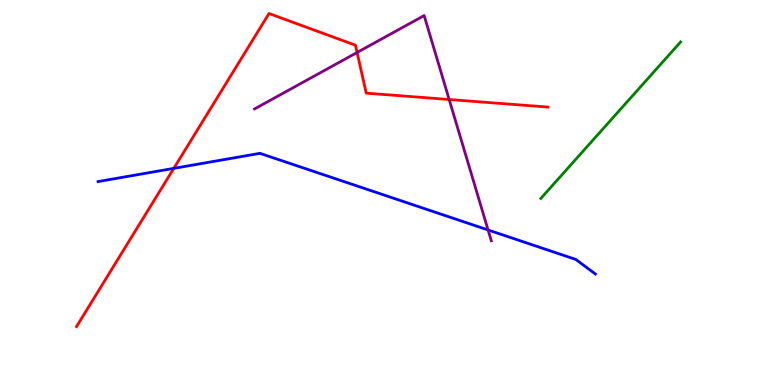[{'lines': ['blue', 'red'], 'intersections': [{'x': 2.24, 'y': 5.63}]}, {'lines': ['green', 'red'], 'intersections': []}, {'lines': ['purple', 'red'], 'intersections': [{'x': 4.61, 'y': 8.64}, {'x': 5.8, 'y': 7.42}]}, {'lines': ['blue', 'green'], 'intersections': []}, {'lines': ['blue', 'purple'], 'intersections': [{'x': 6.3, 'y': 4.03}]}, {'lines': ['green', 'purple'], 'intersections': []}]